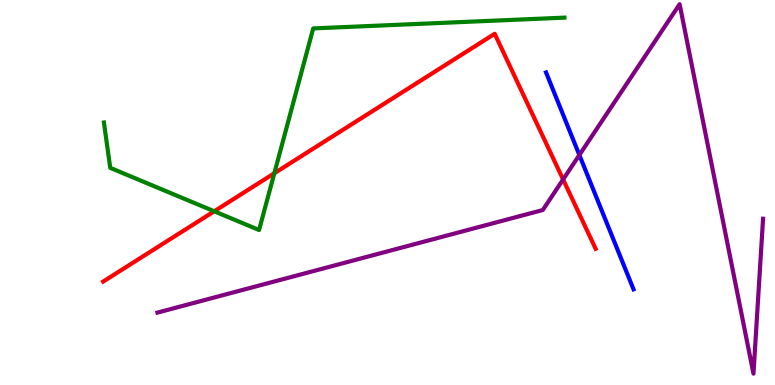[{'lines': ['blue', 'red'], 'intersections': []}, {'lines': ['green', 'red'], 'intersections': [{'x': 2.76, 'y': 4.51}, {'x': 3.54, 'y': 5.5}]}, {'lines': ['purple', 'red'], 'intersections': [{'x': 7.27, 'y': 5.34}]}, {'lines': ['blue', 'green'], 'intersections': []}, {'lines': ['blue', 'purple'], 'intersections': [{'x': 7.48, 'y': 5.97}]}, {'lines': ['green', 'purple'], 'intersections': []}]